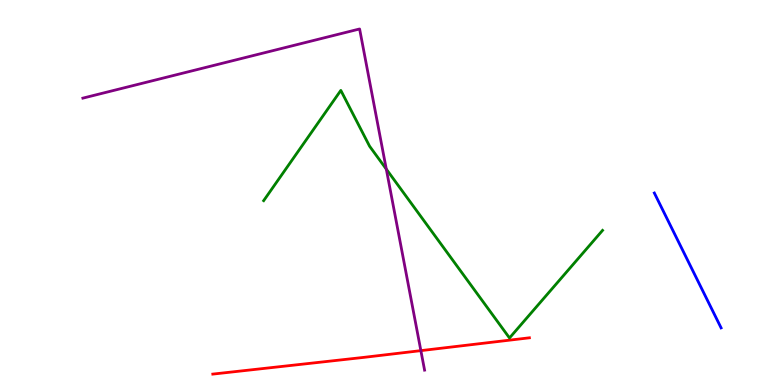[{'lines': ['blue', 'red'], 'intersections': []}, {'lines': ['green', 'red'], 'intersections': []}, {'lines': ['purple', 'red'], 'intersections': [{'x': 5.43, 'y': 0.893}]}, {'lines': ['blue', 'green'], 'intersections': []}, {'lines': ['blue', 'purple'], 'intersections': []}, {'lines': ['green', 'purple'], 'intersections': [{'x': 4.98, 'y': 5.61}]}]